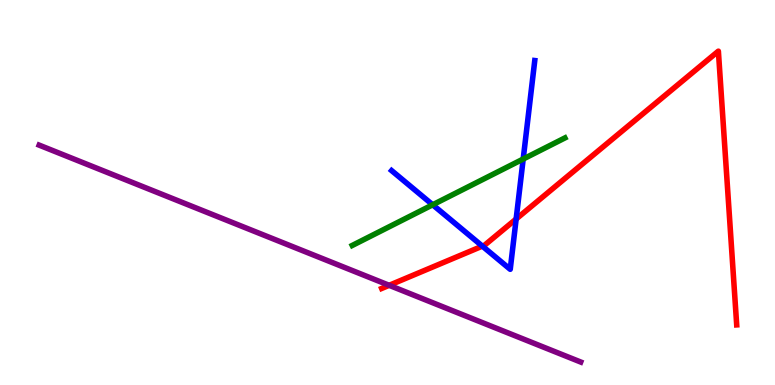[{'lines': ['blue', 'red'], 'intersections': [{'x': 6.22, 'y': 3.61}, {'x': 6.66, 'y': 4.31}]}, {'lines': ['green', 'red'], 'intersections': []}, {'lines': ['purple', 'red'], 'intersections': [{'x': 5.02, 'y': 2.59}]}, {'lines': ['blue', 'green'], 'intersections': [{'x': 5.58, 'y': 4.68}, {'x': 6.75, 'y': 5.87}]}, {'lines': ['blue', 'purple'], 'intersections': []}, {'lines': ['green', 'purple'], 'intersections': []}]